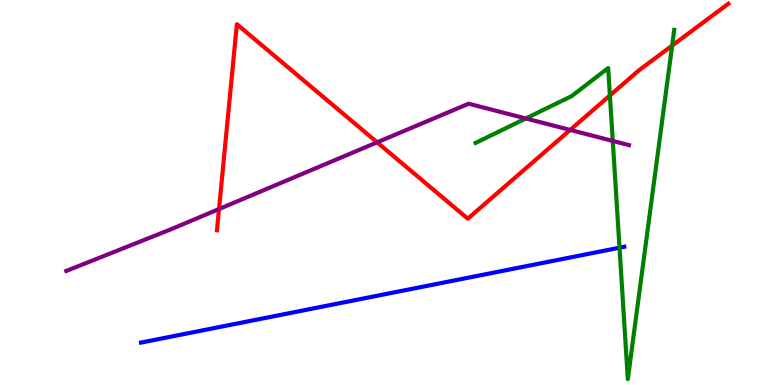[{'lines': ['blue', 'red'], 'intersections': []}, {'lines': ['green', 'red'], 'intersections': [{'x': 7.87, 'y': 7.52}, {'x': 8.67, 'y': 8.82}]}, {'lines': ['purple', 'red'], 'intersections': [{'x': 2.83, 'y': 4.57}, {'x': 4.87, 'y': 6.3}, {'x': 7.36, 'y': 6.63}]}, {'lines': ['blue', 'green'], 'intersections': [{'x': 7.99, 'y': 3.57}]}, {'lines': ['blue', 'purple'], 'intersections': []}, {'lines': ['green', 'purple'], 'intersections': [{'x': 6.78, 'y': 6.92}, {'x': 7.91, 'y': 6.34}]}]